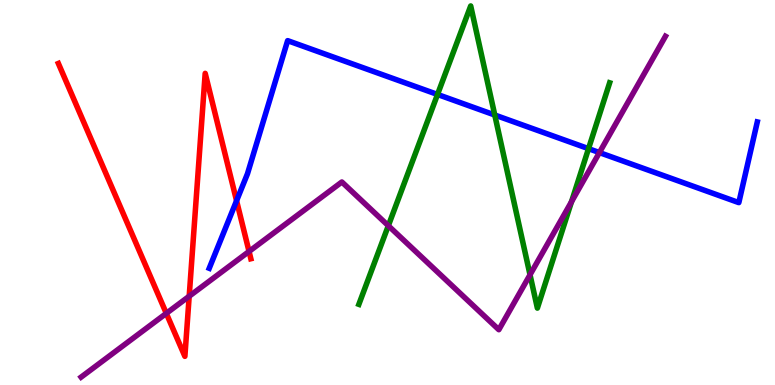[{'lines': ['blue', 'red'], 'intersections': [{'x': 3.05, 'y': 4.79}]}, {'lines': ['green', 'red'], 'intersections': []}, {'lines': ['purple', 'red'], 'intersections': [{'x': 2.15, 'y': 1.86}, {'x': 2.44, 'y': 2.31}, {'x': 3.21, 'y': 3.47}]}, {'lines': ['blue', 'green'], 'intersections': [{'x': 5.65, 'y': 7.55}, {'x': 6.38, 'y': 7.01}, {'x': 7.59, 'y': 6.14}]}, {'lines': ['blue', 'purple'], 'intersections': [{'x': 7.73, 'y': 6.04}]}, {'lines': ['green', 'purple'], 'intersections': [{'x': 5.01, 'y': 4.14}, {'x': 6.84, 'y': 2.86}, {'x': 7.37, 'y': 4.76}]}]